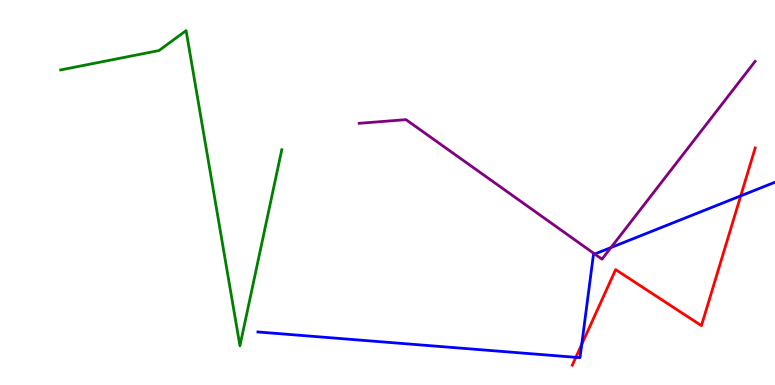[{'lines': ['blue', 'red'], 'intersections': [{'x': 7.43, 'y': 0.719}, {'x': 7.51, 'y': 1.06}, {'x': 9.56, 'y': 4.91}]}, {'lines': ['green', 'red'], 'intersections': []}, {'lines': ['purple', 'red'], 'intersections': []}, {'lines': ['blue', 'green'], 'intersections': []}, {'lines': ['blue', 'purple'], 'intersections': [{'x': 7.67, 'y': 3.4}, {'x': 7.88, 'y': 3.57}]}, {'lines': ['green', 'purple'], 'intersections': []}]